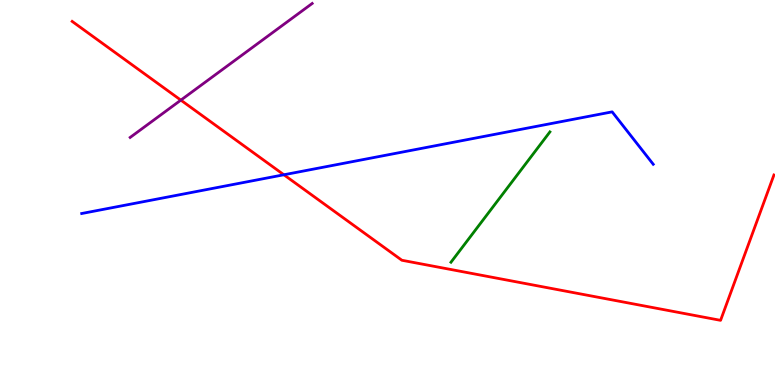[{'lines': ['blue', 'red'], 'intersections': [{'x': 3.66, 'y': 5.46}]}, {'lines': ['green', 'red'], 'intersections': []}, {'lines': ['purple', 'red'], 'intersections': [{'x': 2.33, 'y': 7.4}]}, {'lines': ['blue', 'green'], 'intersections': []}, {'lines': ['blue', 'purple'], 'intersections': []}, {'lines': ['green', 'purple'], 'intersections': []}]